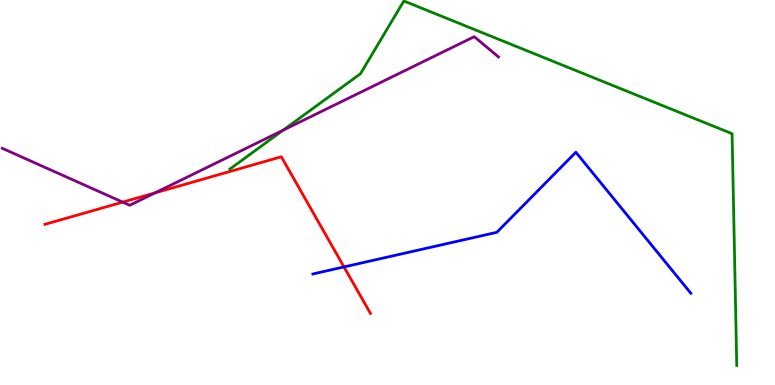[{'lines': ['blue', 'red'], 'intersections': [{'x': 4.44, 'y': 3.07}]}, {'lines': ['green', 'red'], 'intersections': []}, {'lines': ['purple', 'red'], 'intersections': [{'x': 1.58, 'y': 4.75}, {'x': 2.0, 'y': 4.99}]}, {'lines': ['blue', 'green'], 'intersections': []}, {'lines': ['blue', 'purple'], 'intersections': []}, {'lines': ['green', 'purple'], 'intersections': [{'x': 3.65, 'y': 6.62}]}]